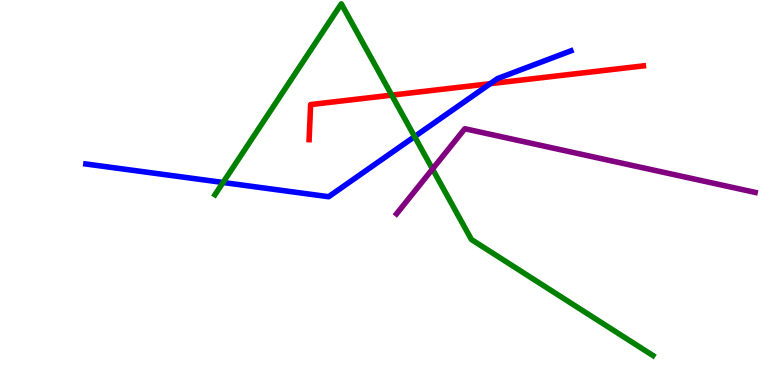[{'lines': ['blue', 'red'], 'intersections': [{'x': 6.33, 'y': 7.83}]}, {'lines': ['green', 'red'], 'intersections': [{'x': 5.05, 'y': 7.53}]}, {'lines': ['purple', 'red'], 'intersections': []}, {'lines': ['blue', 'green'], 'intersections': [{'x': 2.88, 'y': 5.26}, {'x': 5.35, 'y': 6.45}]}, {'lines': ['blue', 'purple'], 'intersections': []}, {'lines': ['green', 'purple'], 'intersections': [{'x': 5.58, 'y': 5.61}]}]